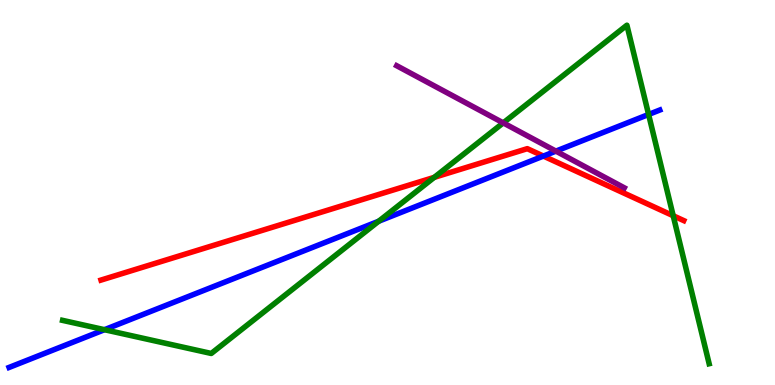[{'lines': ['blue', 'red'], 'intersections': [{'x': 7.01, 'y': 5.95}]}, {'lines': ['green', 'red'], 'intersections': [{'x': 5.6, 'y': 5.39}, {'x': 8.69, 'y': 4.4}]}, {'lines': ['purple', 'red'], 'intersections': []}, {'lines': ['blue', 'green'], 'intersections': [{'x': 1.35, 'y': 1.44}, {'x': 4.89, 'y': 4.25}, {'x': 8.37, 'y': 7.03}]}, {'lines': ['blue', 'purple'], 'intersections': [{'x': 7.17, 'y': 6.07}]}, {'lines': ['green', 'purple'], 'intersections': [{'x': 6.49, 'y': 6.81}]}]